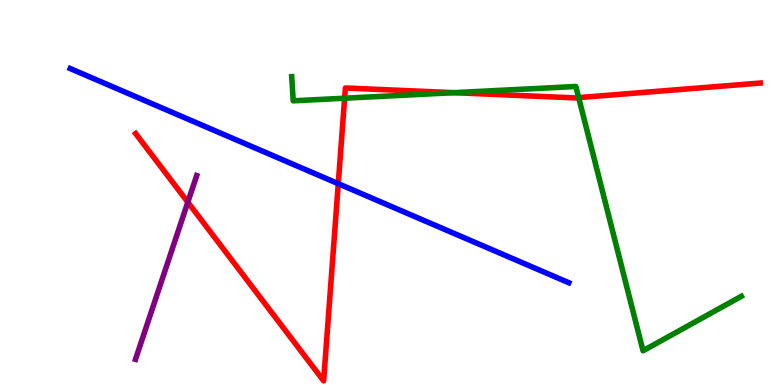[{'lines': ['blue', 'red'], 'intersections': [{'x': 4.36, 'y': 5.23}]}, {'lines': ['green', 'red'], 'intersections': [{'x': 4.45, 'y': 7.45}, {'x': 5.86, 'y': 7.59}, {'x': 7.47, 'y': 7.46}]}, {'lines': ['purple', 'red'], 'intersections': [{'x': 2.42, 'y': 4.75}]}, {'lines': ['blue', 'green'], 'intersections': []}, {'lines': ['blue', 'purple'], 'intersections': []}, {'lines': ['green', 'purple'], 'intersections': []}]